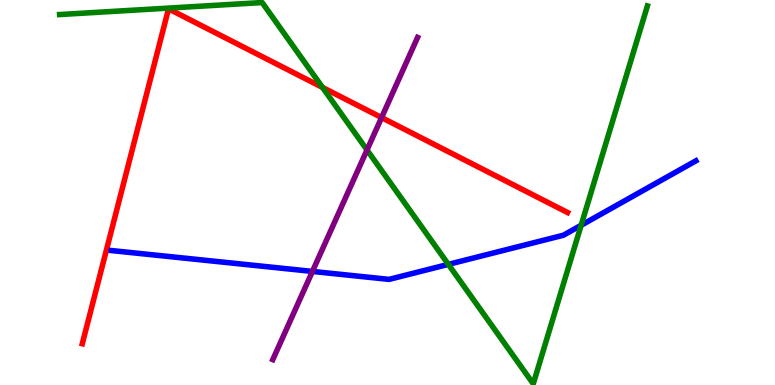[{'lines': ['blue', 'red'], 'intersections': []}, {'lines': ['green', 'red'], 'intersections': [{'x': 4.16, 'y': 7.73}]}, {'lines': ['purple', 'red'], 'intersections': [{'x': 4.92, 'y': 6.95}]}, {'lines': ['blue', 'green'], 'intersections': [{'x': 5.79, 'y': 3.13}, {'x': 7.5, 'y': 4.15}]}, {'lines': ['blue', 'purple'], 'intersections': [{'x': 4.03, 'y': 2.95}]}, {'lines': ['green', 'purple'], 'intersections': [{'x': 4.74, 'y': 6.1}]}]